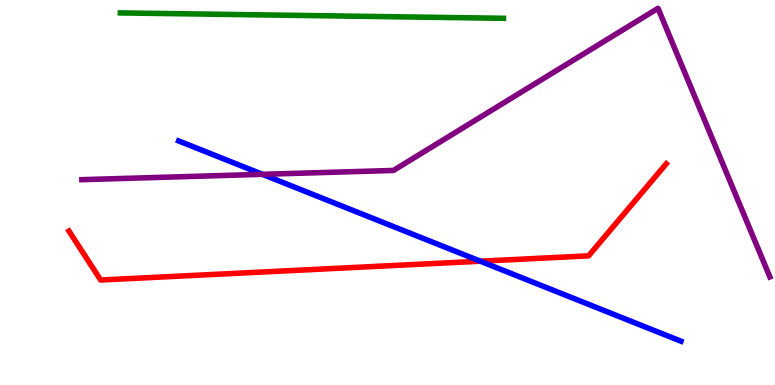[{'lines': ['blue', 'red'], 'intersections': [{'x': 6.2, 'y': 3.22}]}, {'lines': ['green', 'red'], 'intersections': []}, {'lines': ['purple', 'red'], 'intersections': []}, {'lines': ['blue', 'green'], 'intersections': []}, {'lines': ['blue', 'purple'], 'intersections': [{'x': 3.39, 'y': 5.47}]}, {'lines': ['green', 'purple'], 'intersections': []}]